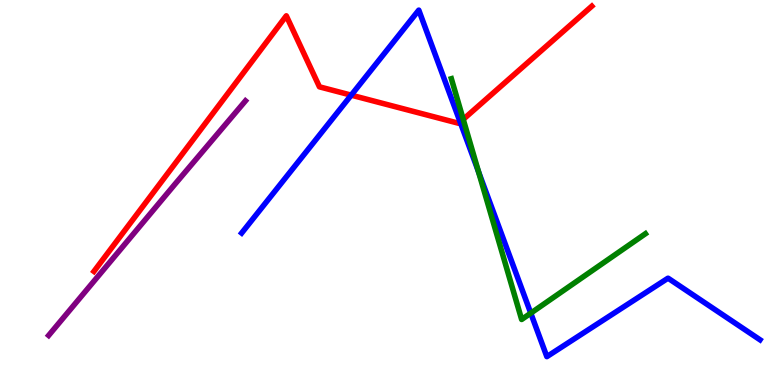[{'lines': ['blue', 'red'], 'intersections': [{'x': 4.53, 'y': 7.53}, {'x': 5.94, 'y': 6.83}]}, {'lines': ['green', 'red'], 'intersections': [{'x': 5.98, 'y': 6.9}]}, {'lines': ['purple', 'red'], 'intersections': []}, {'lines': ['blue', 'green'], 'intersections': [{'x': 6.17, 'y': 5.54}, {'x': 6.85, 'y': 1.87}]}, {'lines': ['blue', 'purple'], 'intersections': []}, {'lines': ['green', 'purple'], 'intersections': []}]